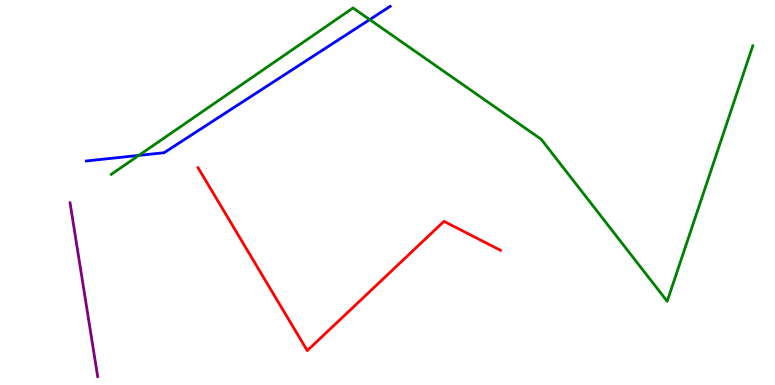[{'lines': ['blue', 'red'], 'intersections': []}, {'lines': ['green', 'red'], 'intersections': []}, {'lines': ['purple', 'red'], 'intersections': []}, {'lines': ['blue', 'green'], 'intersections': [{'x': 1.79, 'y': 5.96}, {'x': 4.77, 'y': 9.49}]}, {'lines': ['blue', 'purple'], 'intersections': []}, {'lines': ['green', 'purple'], 'intersections': []}]